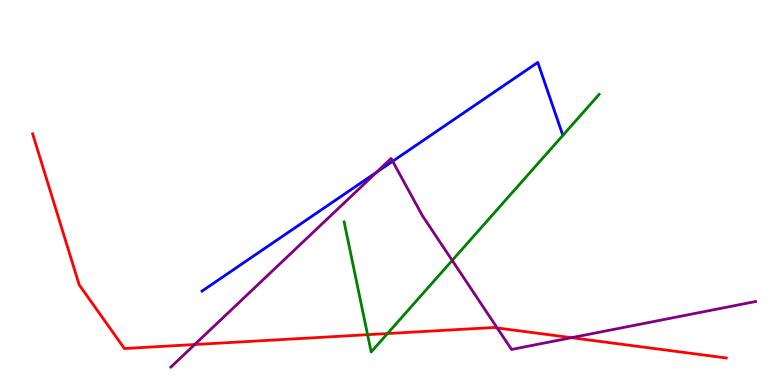[{'lines': ['blue', 'red'], 'intersections': []}, {'lines': ['green', 'red'], 'intersections': [{'x': 4.74, 'y': 1.31}, {'x': 5.0, 'y': 1.34}]}, {'lines': ['purple', 'red'], 'intersections': [{'x': 2.51, 'y': 1.05}, {'x': 6.42, 'y': 1.48}, {'x': 7.37, 'y': 1.23}]}, {'lines': ['blue', 'green'], 'intersections': []}, {'lines': ['blue', 'purple'], 'intersections': [{'x': 4.86, 'y': 5.53}, {'x': 5.07, 'y': 5.81}]}, {'lines': ['green', 'purple'], 'intersections': [{'x': 5.83, 'y': 3.24}]}]